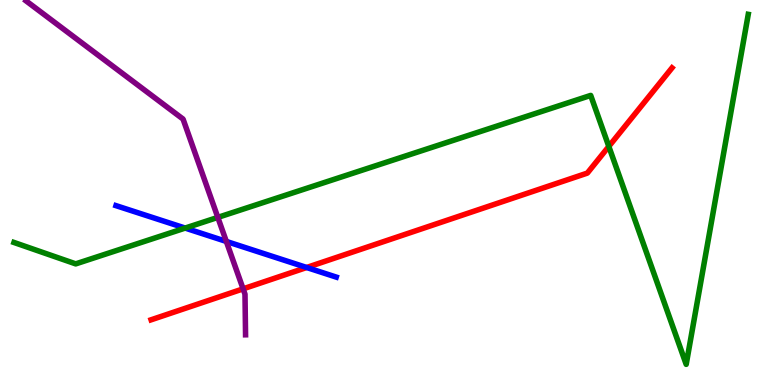[{'lines': ['blue', 'red'], 'intersections': [{'x': 3.96, 'y': 3.05}]}, {'lines': ['green', 'red'], 'intersections': [{'x': 7.86, 'y': 6.2}]}, {'lines': ['purple', 'red'], 'intersections': [{'x': 3.14, 'y': 2.5}]}, {'lines': ['blue', 'green'], 'intersections': [{'x': 2.39, 'y': 4.08}]}, {'lines': ['blue', 'purple'], 'intersections': [{'x': 2.92, 'y': 3.73}]}, {'lines': ['green', 'purple'], 'intersections': [{'x': 2.81, 'y': 4.35}]}]